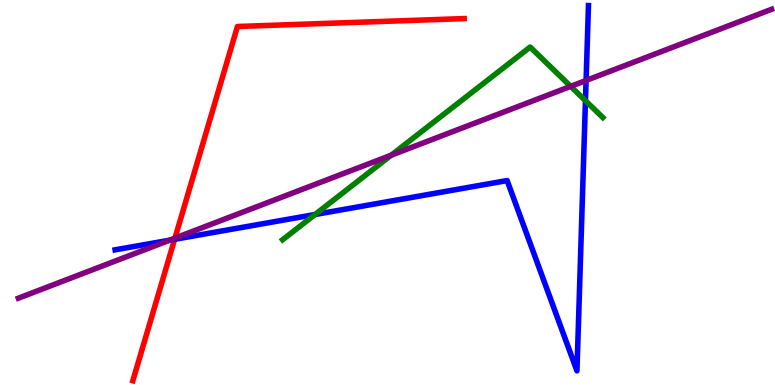[{'lines': ['blue', 'red'], 'intersections': [{'x': 2.25, 'y': 3.78}]}, {'lines': ['green', 'red'], 'intersections': []}, {'lines': ['purple', 'red'], 'intersections': [{'x': 2.26, 'y': 3.81}]}, {'lines': ['blue', 'green'], 'intersections': [{'x': 4.06, 'y': 4.43}, {'x': 7.55, 'y': 7.38}]}, {'lines': ['blue', 'purple'], 'intersections': [{'x': 2.19, 'y': 3.76}, {'x': 7.56, 'y': 7.91}]}, {'lines': ['green', 'purple'], 'intersections': [{'x': 5.05, 'y': 5.97}, {'x': 7.36, 'y': 7.76}]}]